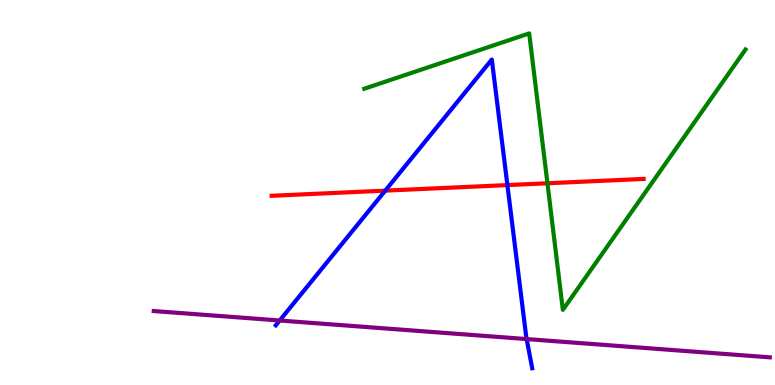[{'lines': ['blue', 'red'], 'intersections': [{'x': 4.97, 'y': 5.05}, {'x': 6.55, 'y': 5.19}]}, {'lines': ['green', 'red'], 'intersections': [{'x': 7.06, 'y': 5.24}]}, {'lines': ['purple', 'red'], 'intersections': []}, {'lines': ['blue', 'green'], 'intersections': []}, {'lines': ['blue', 'purple'], 'intersections': [{'x': 3.61, 'y': 1.68}, {'x': 6.8, 'y': 1.19}]}, {'lines': ['green', 'purple'], 'intersections': []}]